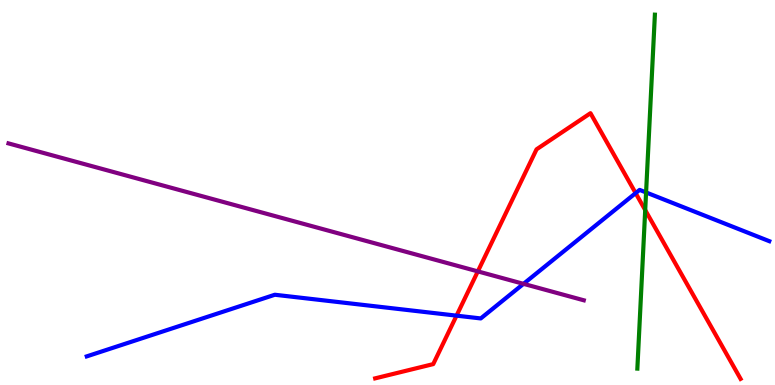[{'lines': ['blue', 'red'], 'intersections': [{'x': 5.89, 'y': 1.8}, {'x': 8.2, 'y': 4.98}]}, {'lines': ['green', 'red'], 'intersections': [{'x': 8.33, 'y': 4.54}]}, {'lines': ['purple', 'red'], 'intersections': [{'x': 6.17, 'y': 2.95}]}, {'lines': ['blue', 'green'], 'intersections': [{'x': 8.34, 'y': 5.0}]}, {'lines': ['blue', 'purple'], 'intersections': [{'x': 6.75, 'y': 2.63}]}, {'lines': ['green', 'purple'], 'intersections': []}]